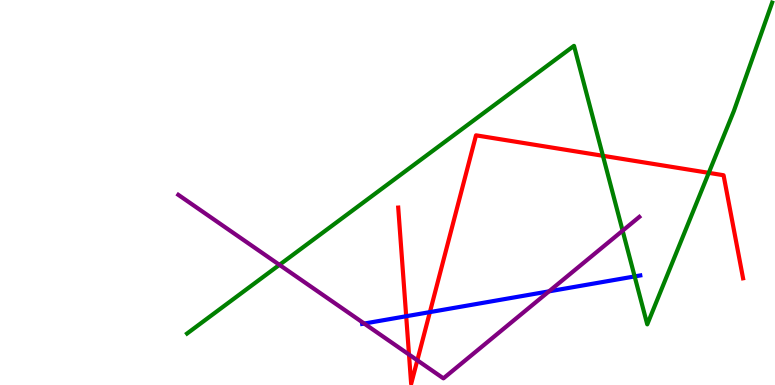[{'lines': ['blue', 'red'], 'intersections': [{'x': 5.24, 'y': 1.79}, {'x': 5.55, 'y': 1.89}]}, {'lines': ['green', 'red'], 'intersections': [{'x': 7.78, 'y': 5.95}, {'x': 9.15, 'y': 5.51}]}, {'lines': ['purple', 'red'], 'intersections': [{'x': 5.28, 'y': 0.791}, {'x': 5.38, 'y': 0.642}]}, {'lines': ['blue', 'green'], 'intersections': [{'x': 8.19, 'y': 2.82}]}, {'lines': ['blue', 'purple'], 'intersections': [{'x': 4.7, 'y': 1.6}, {'x': 7.08, 'y': 2.43}]}, {'lines': ['green', 'purple'], 'intersections': [{'x': 3.61, 'y': 3.12}, {'x': 8.03, 'y': 4.01}]}]